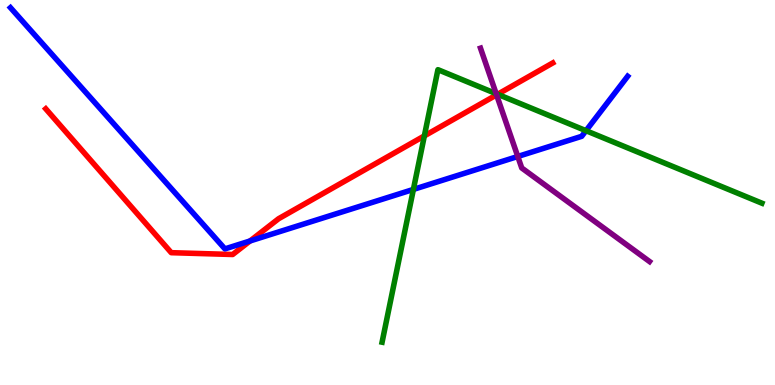[{'lines': ['blue', 'red'], 'intersections': [{'x': 3.23, 'y': 3.74}]}, {'lines': ['green', 'red'], 'intersections': [{'x': 5.48, 'y': 6.47}, {'x': 6.42, 'y': 7.55}]}, {'lines': ['purple', 'red'], 'intersections': [{'x': 6.41, 'y': 7.54}]}, {'lines': ['blue', 'green'], 'intersections': [{'x': 5.33, 'y': 5.08}, {'x': 7.56, 'y': 6.61}]}, {'lines': ['blue', 'purple'], 'intersections': [{'x': 6.68, 'y': 5.94}]}, {'lines': ['green', 'purple'], 'intersections': [{'x': 6.4, 'y': 7.57}]}]